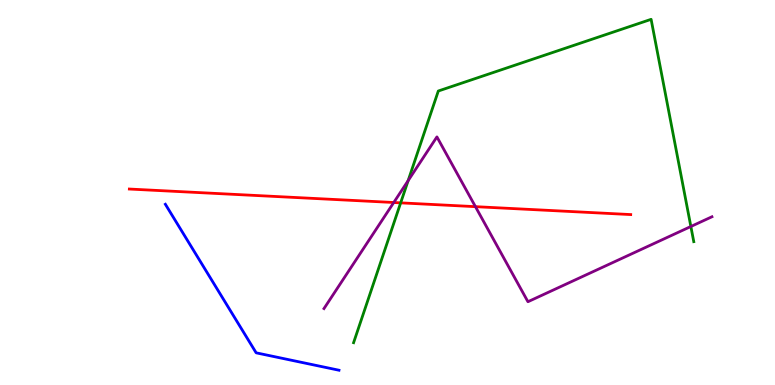[{'lines': ['blue', 'red'], 'intersections': []}, {'lines': ['green', 'red'], 'intersections': [{'x': 5.17, 'y': 4.73}]}, {'lines': ['purple', 'red'], 'intersections': [{'x': 5.08, 'y': 4.74}, {'x': 6.13, 'y': 4.63}]}, {'lines': ['blue', 'green'], 'intersections': []}, {'lines': ['blue', 'purple'], 'intersections': []}, {'lines': ['green', 'purple'], 'intersections': [{'x': 5.27, 'y': 5.31}, {'x': 8.91, 'y': 4.12}]}]